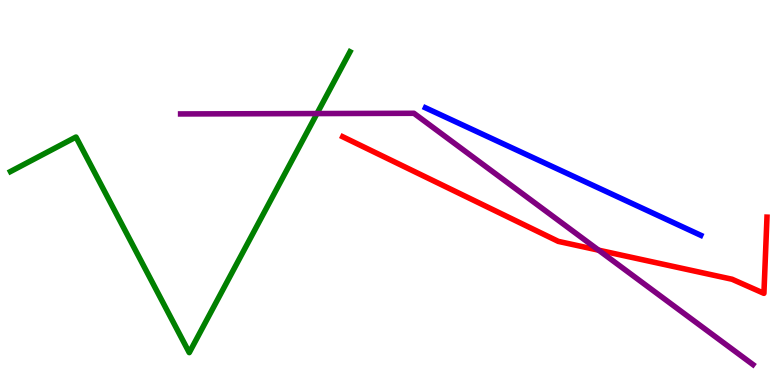[{'lines': ['blue', 'red'], 'intersections': []}, {'lines': ['green', 'red'], 'intersections': []}, {'lines': ['purple', 'red'], 'intersections': [{'x': 7.72, 'y': 3.5}]}, {'lines': ['blue', 'green'], 'intersections': []}, {'lines': ['blue', 'purple'], 'intersections': []}, {'lines': ['green', 'purple'], 'intersections': [{'x': 4.09, 'y': 7.05}]}]